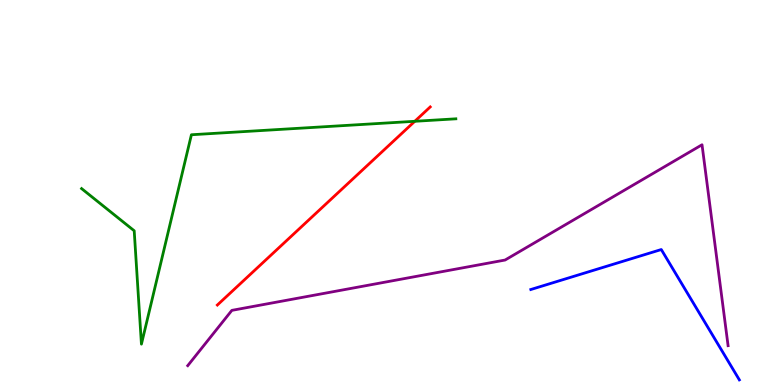[{'lines': ['blue', 'red'], 'intersections': []}, {'lines': ['green', 'red'], 'intersections': [{'x': 5.35, 'y': 6.85}]}, {'lines': ['purple', 'red'], 'intersections': []}, {'lines': ['blue', 'green'], 'intersections': []}, {'lines': ['blue', 'purple'], 'intersections': []}, {'lines': ['green', 'purple'], 'intersections': []}]